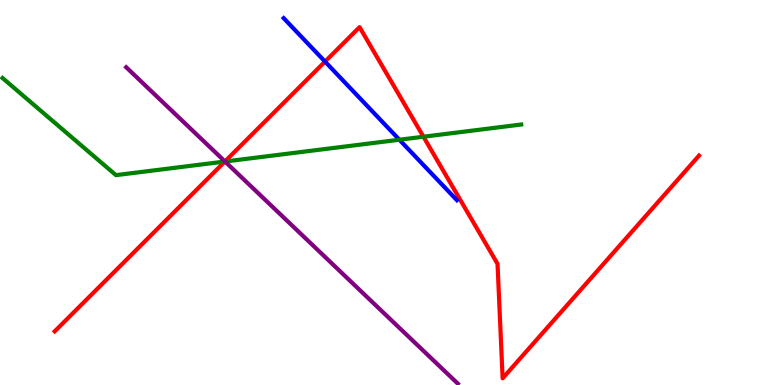[{'lines': ['blue', 'red'], 'intersections': [{'x': 4.19, 'y': 8.4}]}, {'lines': ['green', 'red'], 'intersections': [{'x': 2.9, 'y': 5.8}, {'x': 5.46, 'y': 6.45}]}, {'lines': ['purple', 'red'], 'intersections': [{'x': 2.9, 'y': 5.81}]}, {'lines': ['blue', 'green'], 'intersections': [{'x': 5.15, 'y': 6.37}]}, {'lines': ['blue', 'purple'], 'intersections': []}, {'lines': ['green', 'purple'], 'intersections': [{'x': 2.9, 'y': 5.8}]}]